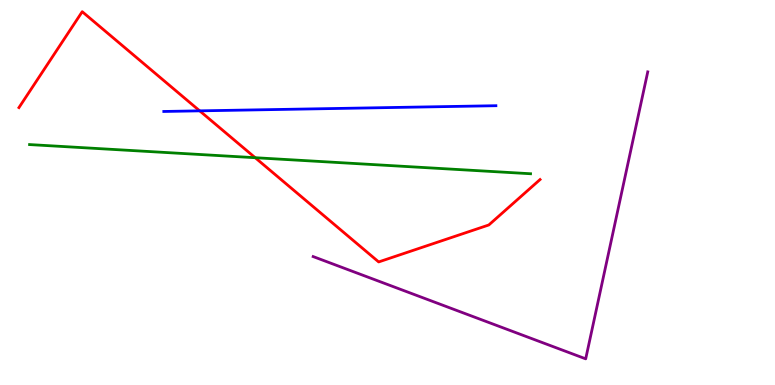[{'lines': ['blue', 'red'], 'intersections': [{'x': 2.58, 'y': 7.12}]}, {'lines': ['green', 'red'], 'intersections': [{'x': 3.29, 'y': 5.9}]}, {'lines': ['purple', 'red'], 'intersections': []}, {'lines': ['blue', 'green'], 'intersections': []}, {'lines': ['blue', 'purple'], 'intersections': []}, {'lines': ['green', 'purple'], 'intersections': []}]